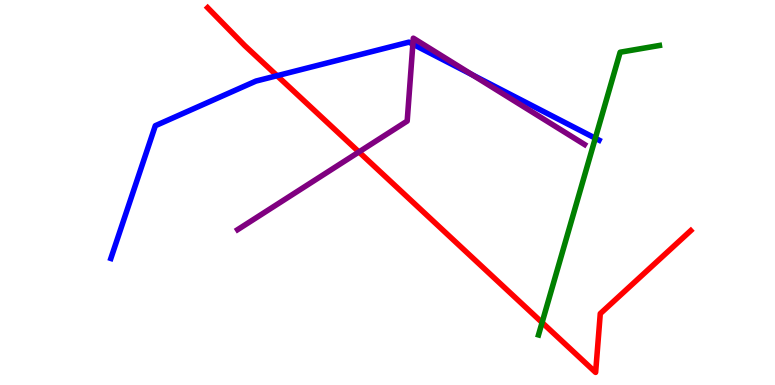[{'lines': ['blue', 'red'], 'intersections': [{'x': 3.58, 'y': 8.03}]}, {'lines': ['green', 'red'], 'intersections': [{'x': 6.99, 'y': 1.62}]}, {'lines': ['purple', 'red'], 'intersections': [{'x': 4.63, 'y': 6.05}]}, {'lines': ['blue', 'green'], 'intersections': [{'x': 7.68, 'y': 6.41}]}, {'lines': ['blue', 'purple'], 'intersections': [{'x': 5.33, 'y': 8.85}, {'x': 6.1, 'y': 8.06}]}, {'lines': ['green', 'purple'], 'intersections': []}]